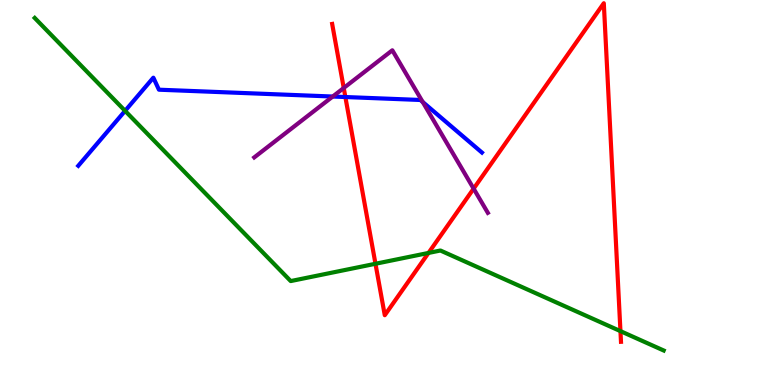[{'lines': ['blue', 'red'], 'intersections': [{'x': 4.46, 'y': 7.48}]}, {'lines': ['green', 'red'], 'intersections': [{'x': 4.84, 'y': 3.15}, {'x': 5.53, 'y': 3.43}, {'x': 8.01, 'y': 1.4}]}, {'lines': ['purple', 'red'], 'intersections': [{'x': 4.44, 'y': 7.71}, {'x': 6.11, 'y': 5.1}]}, {'lines': ['blue', 'green'], 'intersections': [{'x': 1.61, 'y': 7.12}]}, {'lines': ['blue', 'purple'], 'intersections': [{'x': 4.29, 'y': 7.49}, {'x': 5.45, 'y': 7.35}]}, {'lines': ['green', 'purple'], 'intersections': []}]